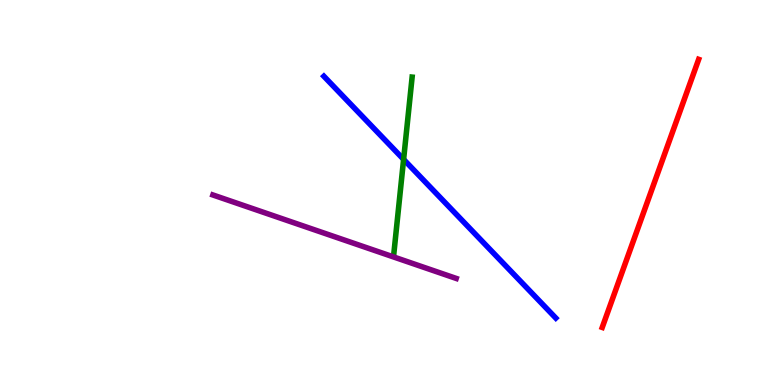[{'lines': ['blue', 'red'], 'intersections': []}, {'lines': ['green', 'red'], 'intersections': []}, {'lines': ['purple', 'red'], 'intersections': []}, {'lines': ['blue', 'green'], 'intersections': [{'x': 5.21, 'y': 5.86}]}, {'lines': ['blue', 'purple'], 'intersections': []}, {'lines': ['green', 'purple'], 'intersections': []}]